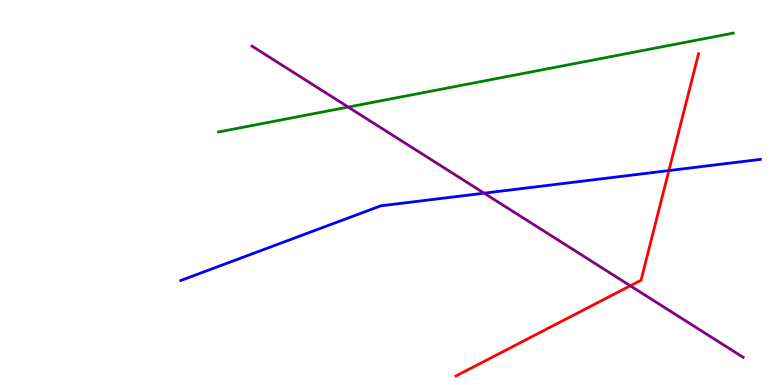[{'lines': ['blue', 'red'], 'intersections': [{'x': 8.63, 'y': 5.57}]}, {'lines': ['green', 'red'], 'intersections': []}, {'lines': ['purple', 'red'], 'intersections': [{'x': 8.13, 'y': 2.58}]}, {'lines': ['blue', 'green'], 'intersections': []}, {'lines': ['blue', 'purple'], 'intersections': [{'x': 6.25, 'y': 4.98}]}, {'lines': ['green', 'purple'], 'intersections': [{'x': 4.49, 'y': 7.22}]}]